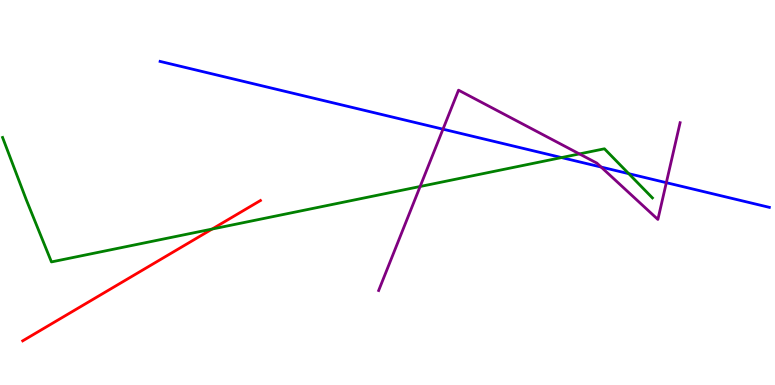[{'lines': ['blue', 'red'], 'intersections': []}, {'lines': ['green', 'red'], 'intersections': [{'x': 2.74, 'y': 4.05}]}, {'lines': ['purple', 'red'], 'intersections': []}, {'lines': ['blue', 'green'], 'intersections': [{'x': 7.25, 'y': 5.91}, {'x': 8.11, 'y': 5.49}]}, {'lines': ['blue', 'purple'], 'intersections': [{'x': 5.72, 'y': 6.64}, {'x': 7.76, 'y': 5.66}, {'x': 8.6, 'y': 5.26}]}, {'lines': ['green', 'purple'], 'intersections': [{'x': 5.42, 'y': 5.16}, {'x': 7.48, 'y': 6.0}]}]